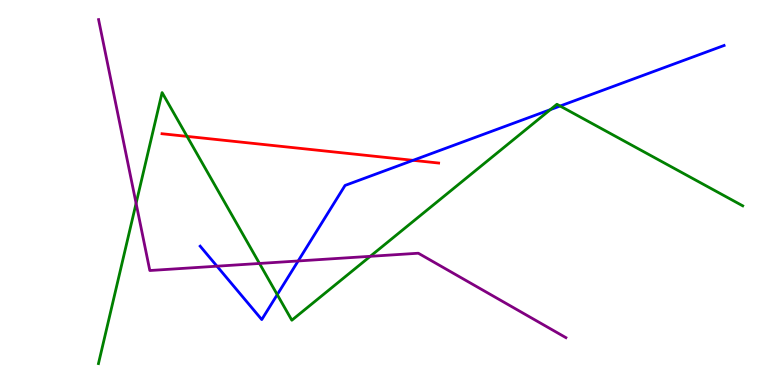[{'lines': ['blue', 'red'], 'intersections': [{'x': 5.33, 'y': 5.84}]}, {'lines': ['green', 'red'], 'intersections': [{'x': 2.41, 'y': 6.46}]}, {'lines': ['purple', 'red'], 'intersections': []}, {'lines': ['blue', 'green'], 'intersections': [{'x': 3.58, 'y': 2.35}, {'x': 7.1, 'y': 7.15}, {'x': 7.23, 'y': 7.25}]}, {'lines': ['blue', 'purple'], 'intersections': [{'x': 2.8, 'y': 3.09}, {'x': 3.85, 'y': 3.22}]}, {'lines': ['green', 'purple'], 'intersections': [{'x': 1.76, 'y': 4.72}, {'x': 3.35, 'y': 3.16}, {'x': 4.78, 'y': 3.34}]}]